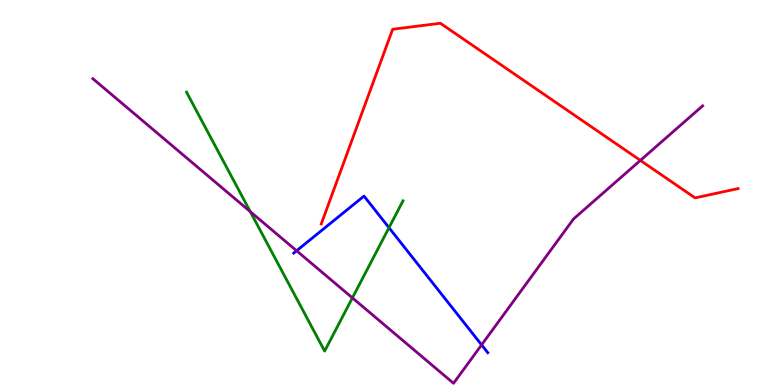[{'lines': ['blue', 'red'], 'intersections': []}, {'lines': ['green', 'red'], 'intersections': []}, {'lines': ['purple', 'red'], 'intersections': [{'x': 8.26, 'y': 5.83}]}, {'lines': ['blue', 'green'], 'intersections': [{'x': 5.02, 'y': 4.09}]}, {'lines': ['blue', 'purple'], 'intersections': [{'x': 3.83, 'y': 3.49}, {'x': 6.21, 'y': 1.04}]}, {'lines': ['green', 'purple'], 'intersections': [{'x': 3.23, 'y': 4.5}, {'x': 4.55, 'y': 2.26}]}]